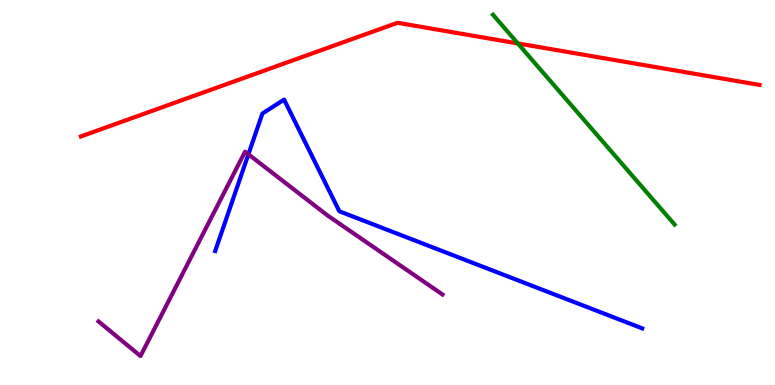[{'lines': ['blue', 'red'], 'intersections': []}, {'lines': ['green', 'red'], 'intersections': [{'x': 6.68, 'y': 8.87}]}, {'lines': ['purple', 'red'], 'intersections': []}, {'lines': ['blue', 'green'], 'intersections': []}, {'lines': ['blue', 'purple'], 'intersections': [{'x': 3.21, 'y': 5.99}]}, {'lines': ['green', 'purple'], 'intersections': []}]